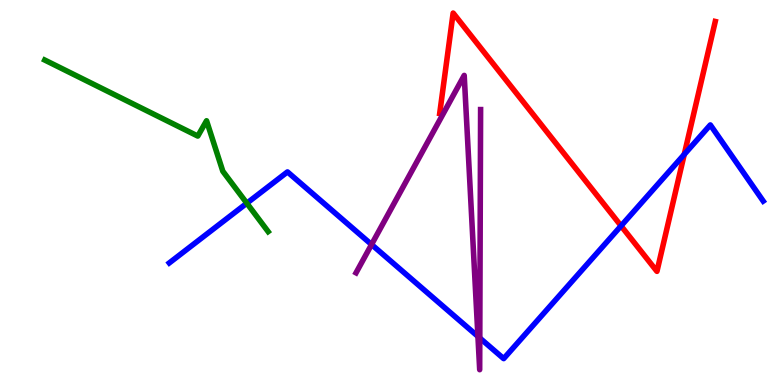[{'lines': ['blue', 'red'], 'intersections': [{'x': 8.01, 'y': 4.13}, {'x': 8.83, 'y': 5.99}]}, {'lines': ['green', 'red'], 'intersections': []}, {'lines': ['purple', 'red'], 'intersections': []}, {'lines': ['blue', 'green'], 'intersections': [{'x': 3.18, 'y': 4.72}]}, {'lines': ['blue', 'purple'], 'intersections': [{'x': 4.79, 'y': 3.65}, {'x': 6.17, 'y': 1.26}, {'x': 6.19, 'y': 1.22}]}, {'lines': ['green', 'purple'], 'intersections': []}]